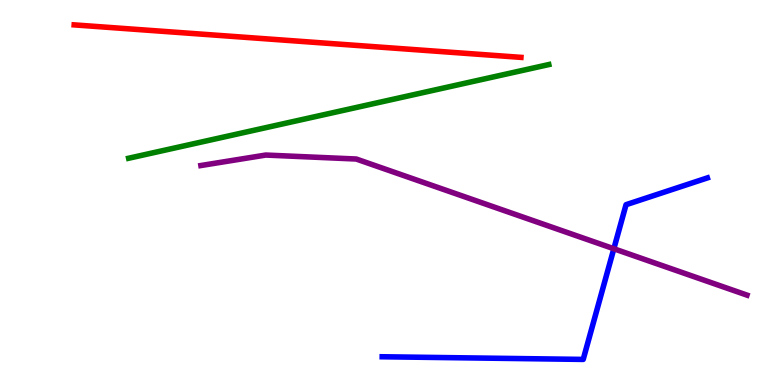[{'lines': ['blue', 'red'], 'intersections': []}, {'lines': ['green', 'red'], 'intersections': []}, {'lines': ['purple', 'red'], 'intersections': []}, {'lines': ['blue', 'green'], 'intersections': []}, {'lines': ['blue', 'purple'], 'intersections': [{'x': 7.92, 'y': 3.54}]}, {'lines': ['green', 'purple'], 'intersections': []}]